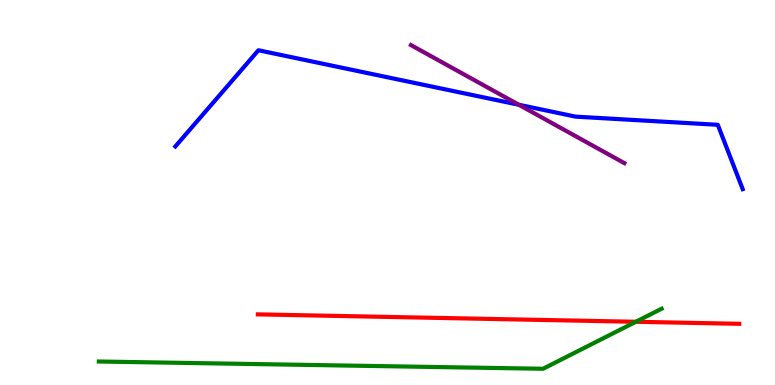[{'lines': ['blue', 'red'], 'intersections': []}, {'lines': ['green', 'red'], 'intersections': [{'x': 8.2, 'y': 1.64}]}, {'lines': ['purple', 'red'], 'intersections': []}, {'lines': ['blue', 'green'], 'intersections': []}, {'lines': ['blue', 'purple'], 'intersections': [{'x': 6.69, 'y': 7.28}]}, {'lines': ['green', 'purple'], 'intersections': []}]